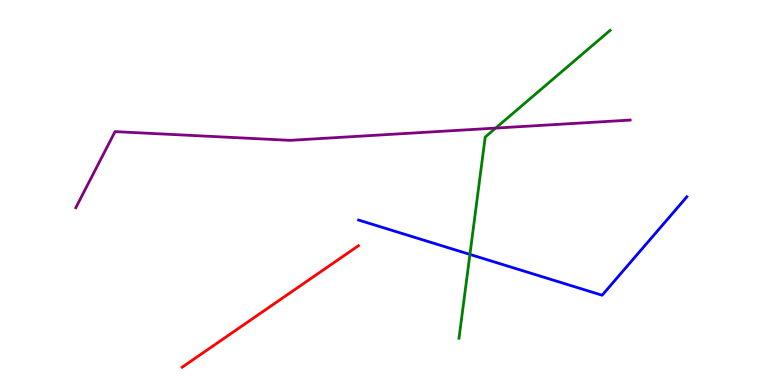[{'lines': ['blue', 'red'], 'intersections': []}, {'lines': ['green', 'red'], 'intersections': []}, {'lines': ['purple', 'red'], 'intersections': []}, {'lines': ['blue', 'green'], 'intersections': [{'x': 6.06, 'y': 3.39}]}, {'lines': ['blue', 'purple'], 'intersections': []}, {'lines': ['green', 'purple'], 'intersections': [{'x': 6.4, 'y': 6.67}]}]